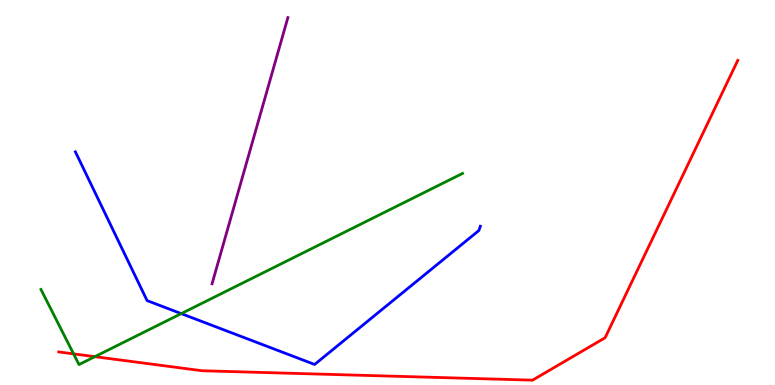[{'lines': ['blue', 'red'], 'intersections': []}, {'lines': ['green', 'red'], 'intersections': [{'x': 0.949, 'y': 0.808}, {'x': 1.22, 'y': 0.736}]}, {'lines': ['purple', 'red'], 'intersections': []}, {'lines': ['blue', 'green'], 'intersections': [{'x': 2.34, 'y': 1.85}]}, {'lines': ['blue', 'purple'], 'intersections': []}, {'lines': ['green', 'purple'], 'intersections': []}]